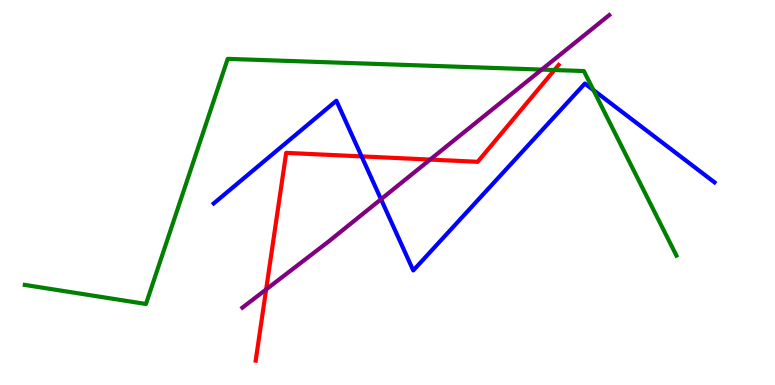[{'lines': ['blue', 'red'], 'intersections': [{'x': 4.67, 'y': 5.94}]}, {'lines': ['green', 'red'], 'intersections': [{'x': 7.15, 'y': 8.18}]}, {'lines': ['purple', 'red'], 'intersections': [{'x': 3.43, 'y': 2.48}, {'x': 5.55, 'y': 5.85}]}, {'lines': ['blue', 'green'], 'intersections': [{'x': 7.66, 'y': 7.66}]}, {'lines': ['blue', 'purple'], 'intersections': [{'x': 4.92, 'y': 4.83}]}, {'lines': ['green', 'purple'], 'intersections': [{'x': 6.99, 'y': 8.19}]}]